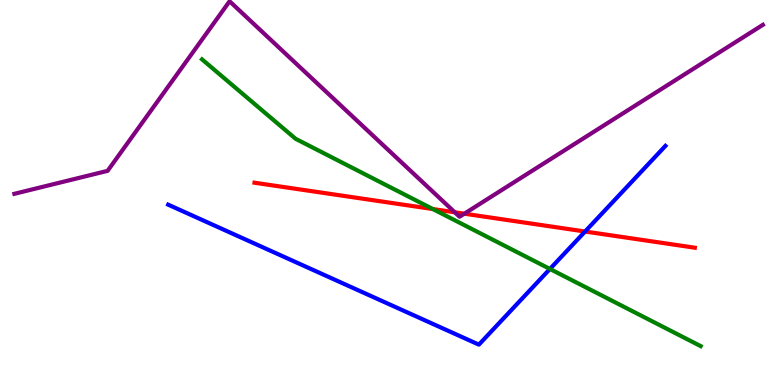[{'lines': ['blue', 'red'], 'intersections': [{'x': 7.55, 'y': 3.99}]}, {'lines': ['green', 'red'], 'intersections': [{'x': 5.59, 'y': 4.57}]}, {'lines': ['purple', 'red'], 'intersections': [{'x': 5.87, 'y': 4.49}, {'x': 5.99, 'y': 4.45}]}, {'lines': ['blue', 'green'], 'intersections': [{'x': 7.1, 'y': 3.01}]}, {'lines': ['blue', 'purple'], 'intersections': []}, {'lines': ['green', 'purple'], 'intersections': []}]